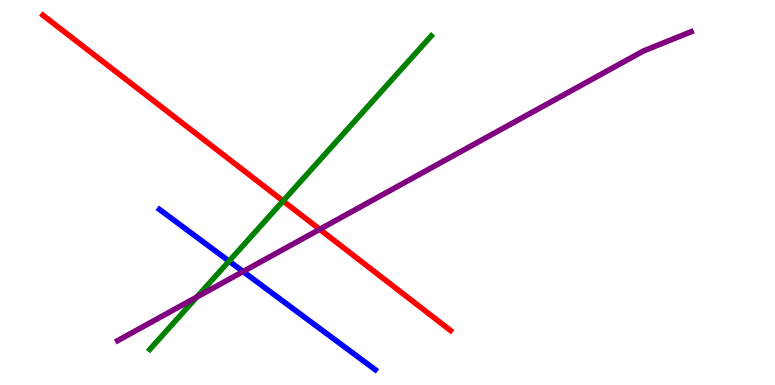[{'lines': ['blue', 'red'], 'intersections': []}, {'lines': ['green', 'red'], 'intersections': [{'x': 3.65, 'y': 4.78}]}, {'lines': ['purple', 'red'], 'intersections': [{'x': 4.13, 'y': 4.04}]}, {'lines': ['blue', 'green'], 'intersections': [{'x': 2.96, 'y': 3.22}]}, {'lines': ['blue', 'purple'], 'intersections': [{'x': 3.14, 'y': 2.95}]}, {'lines': ['green', 'purple'], 'intersections': [{'x': 2.54, 'y': 2.29}]}]